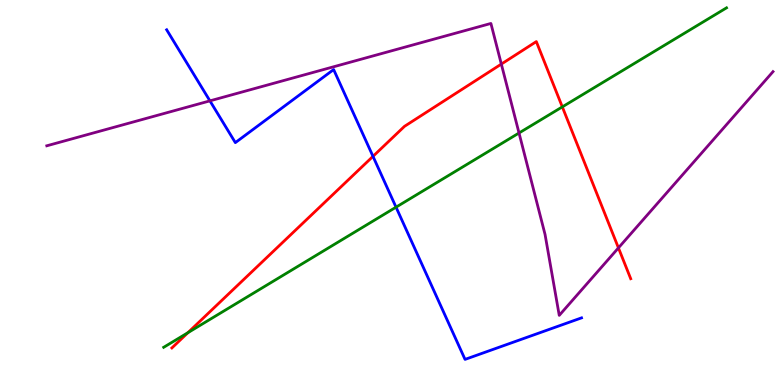[{'lines': ['blue', 'red'], 'intersections': [{'x': 4.81, 'y': 5.94}]}, {'lines': ['green', 'red'], 'intersections': [{'x': 2.42, 'y': 1.36}, {'x': 7.26, 'y': 7.22}]}, {'lines': ['purple', 'red'], 'intersections': [{'x': 6.47, 'y': 8.34}, {'x': 7.98, 'y': 3.56}]}, {'lines': ['blue', 'green'], 'intersections': [{'x': 5.11, 'y': 4.62}]}, {'lines': ['blue', 'purple'], 'intersections': [{'x': 2.71, 'y': 7.38}]}, {'lines': ['green', 'purple'], 'intersections': [{'x': 6.7, 'y': 6.55}]}]